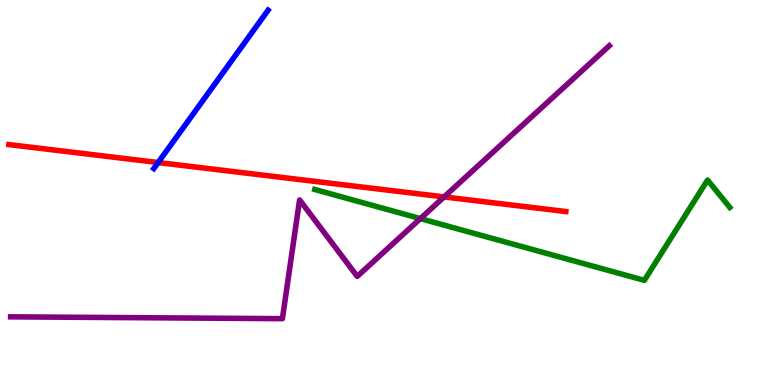[{'lines': ['blue', 'red'], 'intersections': [{'x': 2.04, 'y': 5.78}]}, {'lines': ['green', 'red'], 'intersections': []}, {'lines': ['purple', 'red'], 'intersections': [{'x': 5.73, 'y': 4.89}]}, {'lines': ['blue', 'green'], 'intersections': []}, {'lines': ['blue', 'purple'], 'intersections': []}, {'lines': ['green', 'purple'], 'intersections': [{'x': 5.42, 'y': 4.32}]}]